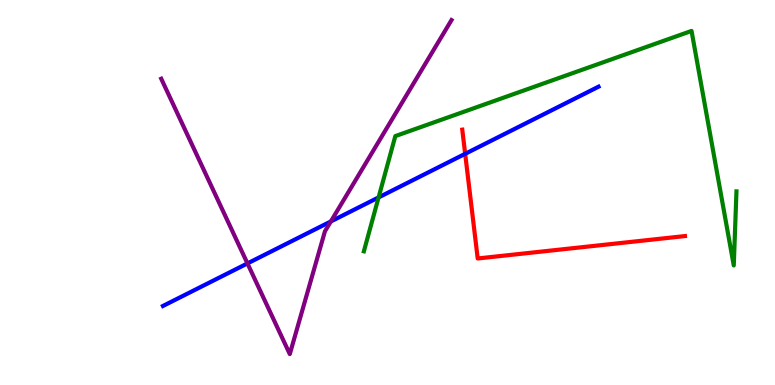[{'lines': ['blue', 'red'], 'intersections': [{'x': 6.0, 'y': 6.0}]}, {'lines': ['green', 'red'], 'intersections': []}, {'lines': ['purple', 'red'], 'intersections': []}, {'lines': ['blue', 'green'], 'intersections': [{'x': 4.89, 'y': 4.87}]}, {'lines': ['blue', 'purple'], 'intersections': [{'x': 3.19, 'y': 3.16}, {'x': 4.27, 'y': 4.25}]}, {'lines': ['green', 'purple'], 'intersections': []}]